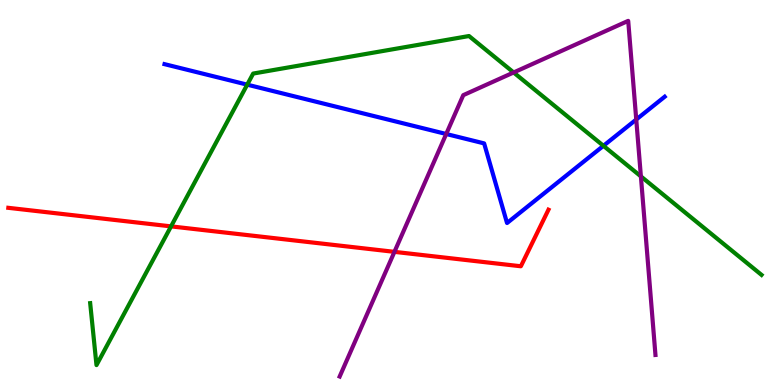[{'lines': ['blue', 'red'], 'intersections': []}, {'lines': ['green', 'red'], 'intersections': [{'x': 2.21, 'y': 4.12}]}, {'lines': ['purple', 'red'], 'intersections': [{'x': 5.09, 'y': 3.46}]}, {'lines': ['blue', 'green'], 'intersections': [{'x': 3.19, 'y': 7.8}, {'x': 7.79, 'y': 6.21}]}, {'lines': ['blue', 'purple'], 'intersections': [{'x': 5.76, 'y': 6.52}, {'x': 8.21, 'y': 6.9}]}, {'lines': ['green', 'purple'], 'intersections': [{'x': 6.63, 'y': 8.12}, {'x': 8.27, 'y': 5.42}]}]